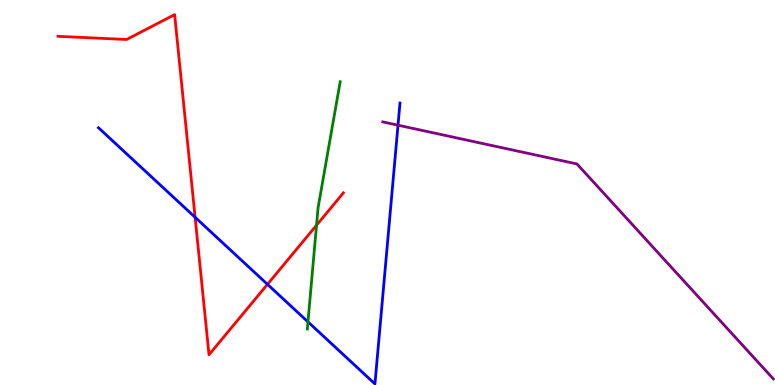[{'lines': ['blue', 'red'], 'intersections': [{'x': 2.52, 'y': 4.36}, {'x': 3.45, 'y': 2.61}]}, {'lines': ['green', 'red'], 'intersections': [{'x': 4.08, 'y': 4.15}]}, {'lines': ['purple', 'red'], 'intersections': []}, {'lines': ['blue', 'green'], 'intersections': [{'x': 3.97, 'y': 1.64}]}, {'lines': ['blue', 'purple'], 'intersections': [{'x': 5.14, 'y': 6.75}]}, {'lines': ['green', 'purple'], 'intersections': []}]